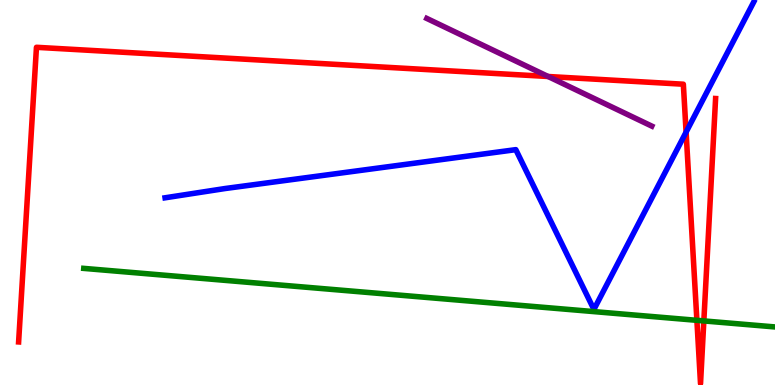[{'lines': ['blue', 'red'], 'intersections': [{'x': 8.85, 'y': 6.57}]}, {'lines': ['green', 'red'], 'intersections': [{'x': 8.99, 'y': 1.68}, {'x': 9.08, 'y': 1.66}]}, {'lines': ['purple', 'red'], 'intersections': [{'x': 7.07, 'y': 8.01}]}, {'lines': ['blue', 'green'], 'intersections': []}, {'lines': ['blue', 'purple'], 'intersections': []}, {'lines': ['green', 'purple'], 'intersections': []}]